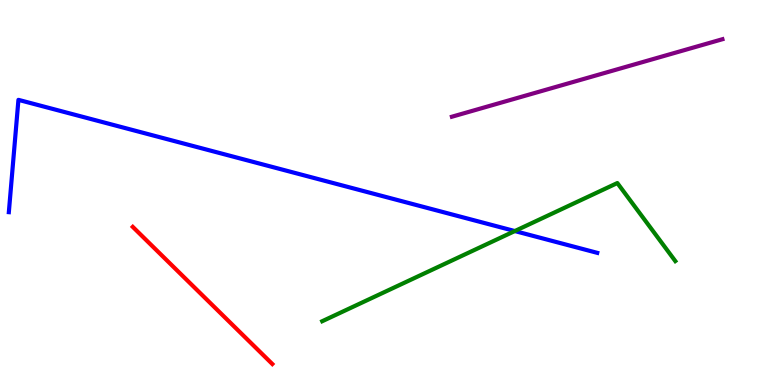[{'lines': ['blue', 'red'], 'intersections': []}, {'lines': ['green', 'red'], 'intersections': []}, {'lines': ['purple', 'red'], 'intersections': []}, {'lines': ['blue', 'green'], 'intersections': [{'x': 6.64, 'y': 4.0}]}, {'lines': ['blue', 'purple'], 'intersections': []}, {'lines': ['green', 'purple'], 'intersections': []}]